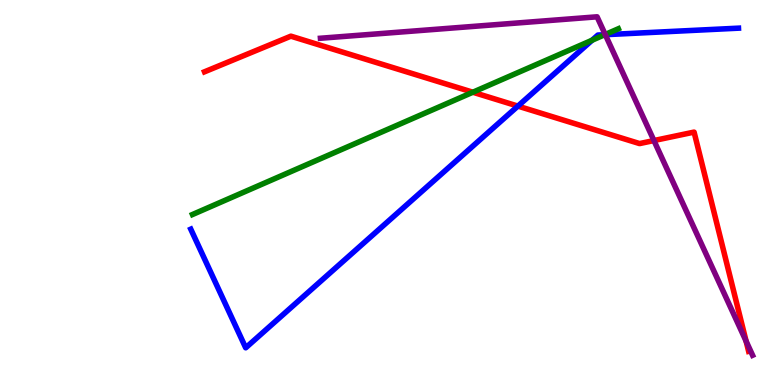[{'lines': ['blue', 'red'], 'intersections': [{'x': 6.68, 'y': 7.24}]}, {'lines': ['green', 'red'], 'intersections': [{'x': 6.1, 'y': 7.6}]}, {'lines': ['purple', 'red'], 'intersections': [{'x': 8.44, 'y': 6.35}, {'x': 9.63, 'y': 1.14}]}, {'lines': ['blue', 'green'], 'intersections': [{'x': 7.64, 'y': 8.96}, {'x': 7.8, 'y': 9.1}]}, {'lines': ['blue', 'purple'], 'intersections': [{'x': 7.81, 'y': 9.1}]}, {'lines': ['green', 'purple'], 'intersections': [{'x': 7.81, 'y': 9.1}]}]